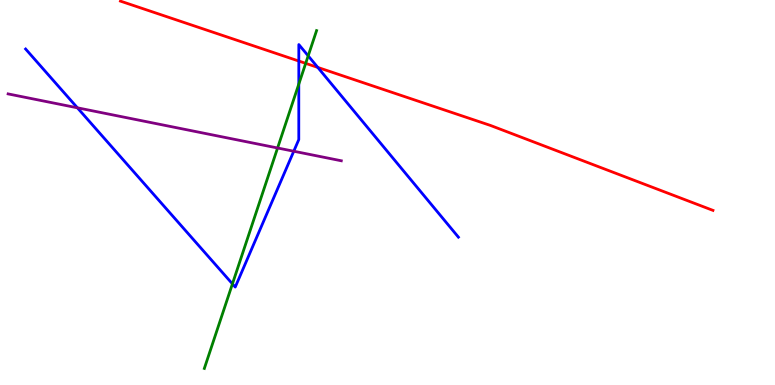[{'lines': ['blue', 'red'], 'intersections': [{'x': 3.86, 'y': 8.41}, {'x': 4.1, 'y': 8.25}]}, {'lines': ['green', 'red'], 'intersections': [{'x': 3.94, 'y': 8.35}]}, {'lines': ['purple', 'red'], 'intersections': []}, {'lines': ['blue', 'green'], 'intersections': [{'x': 3.0, 'y': 2.63}, {'x': 3.86, 'y': 7.82}, {'x': 3.98, 'y': 8.55}]}, {'lines': ['blue', 'purple'], 'intersections': [{'x': 0.999, 'y': 7.2}, {'x': 3.79, 'y': 6.07}]}, {'lines': ['green', 'purple'], 'intersections': [{'x': 3.58, 'y': 6.16}]}]